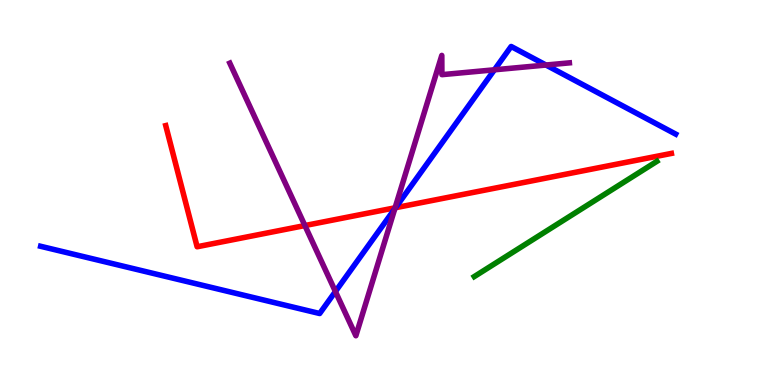[{'lines': ['blue', 'red'], 'intersections': [{'x': 5.1, 'y': 4.6}]}, {'lines': ['green', 'red'], 'intersections': []}, {'lines': ['purple', 'red'], 'intersections': [{'x': 3.93, 'y': 4.14}, {'x': 5.1, 'y': 4.6}]}, {'lines': ['blue', 'green'], 'intersections': []}, {'lines': ['blue', 'purple'], 'intersections': [{'x': 4.33, 'y': 2.43}, {'x': 5.09, 'y': 4.58}, {'x': 6.38, 'y': 8.19}, {'x': 7.04, 'y': 8.31}]}, {'lines': ['green', 'purple'], 'intersections': []}]